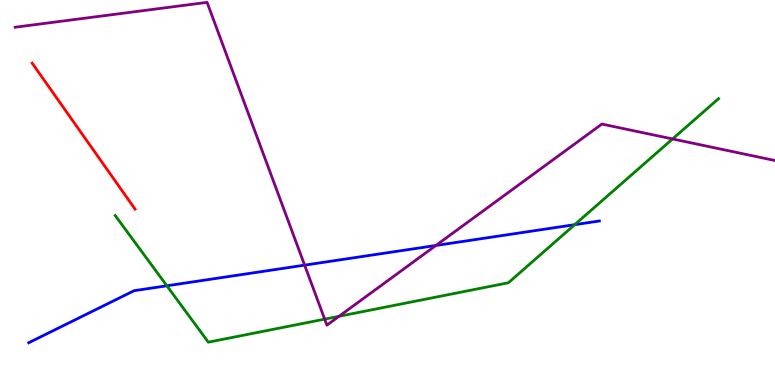[{'lines': ['blue', 'red'], 'intersections': []}, {'lines': ['green', 'red'], 'intersections': []}, {'lines': ['purple', 'red'], 'intersections': []}, {'lines': ['blue', 'green'], 'intersections': [{'x': 2.15, 'y': 2.58}, {'x': 7.42, 'y': 4.16}]}, {'lines': ['blue', 'purple'], 'intersections': [{'x': 3.93, 'y': 3.11}, {'x': 5.62, 'y': 3.62}]}, {'lines': ['green', 'purple'], 'intersections': [{'x': 4.19, 'y': 1.71}, {'x': 4.37, 'y': 1.78}, {'x': 8.68, 'y': 6.39}]}]